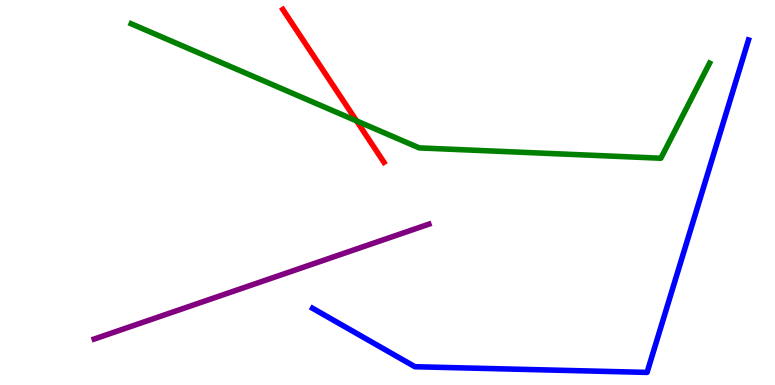[{'lines': ['blue', 'red'], 'intersections': []}, {'lines': ['green', 'red'], 'intersections': [{'x': 4.6, 'y': 6.86}]}, {'lines': ['purple', 'red'], 'intersections': []}, {'lines': ['blue', 'green'], 'intersections': []}, {'lines': ['blue', 'purple'], 'intersections': []}, {'lines': ['green', 'purple'], 'intersections': []}]